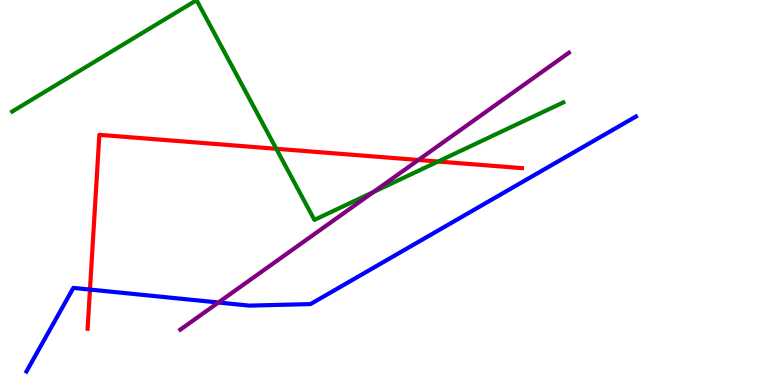[{'lines': ['blue', 'red'], 'intersections': [{'x': 1.16, 'y': 2.48}]}, {'lines': ['green', 'red'], 'intersections': [{'x': 3.56, 'y': 6.14}, {'x': 5.65, 'y': 5.8}]}, {'lines': ['purple', 'red'], 'intersections': [{'x': 5.4, 'y': 5.84}]}, {'lines': ['blue', 'green'], 'intersections': []}, {'lines': ['blue', 'purple'], 'intersections': [{'x': 2.82, 'y': 2.14}]}, {'lines': ['green', 'purple'], 'intersections': [{'x': 4.82, 'y': 5.01}]}]